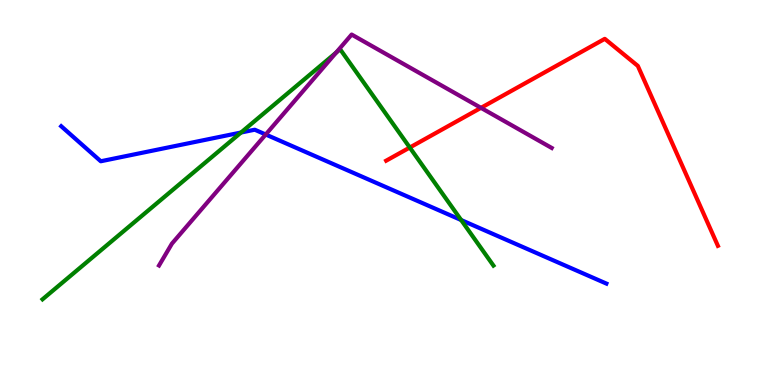[{'lines': ['blue', 'red'], 'intersections': []}, {'lines': ['green', 'red'], 'intersections': [{'x': 5.29, 'y': 6.17}]}, {'lines': ['purple', 'red'], 'intersections': [{'x': 6.21, 'y': 7.2}]}, {'lines': ['blue', 'green'], 'intersections': [{'x': 3.11, 'y': 6.56}, {'x': 5.95, 'y': 4.29}]}, {'lines': ['blue', 'purple'], 'intersections': [{'x': 3.43, 'y': 6.51}]}, {'lines': ['green', 'purple'], 'intersections': [{'x': 4.34, 'y': 8.63}]}]